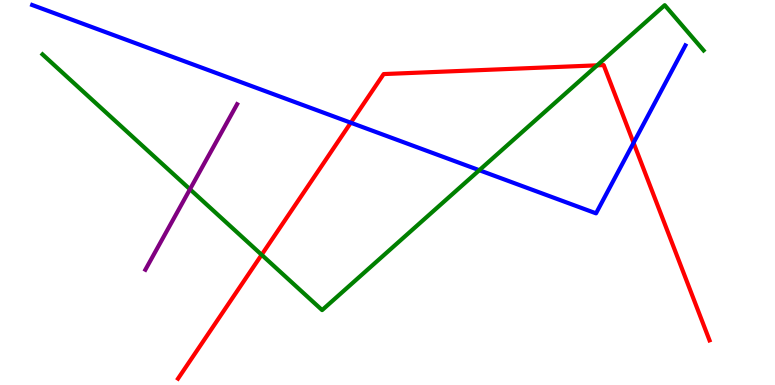[{'lines': ['blue', 'red'], 'intersections': [{'x': 4.53, 'y': 6.81}, {'x': 8.17, 'y': 6.29}]}, {'lines': ['green', 'red'], 'intersections': [{'x': 3.38, 'y': 3.38}, {'x': 7.7, 'y': 8.3}]}, {'lines': ['purple', 'red'], 'intersections': []}, {'lines': ['blue', 'green'], 'intersections': [{'x': 6.18, 'y': 5.58}]}, {'lines': ['blue', 'purple'], 'intersections': []}, {'lines': ['green', 'purple'], 'intersections': [{'x': 2.45, 'y': 5.08}]}]